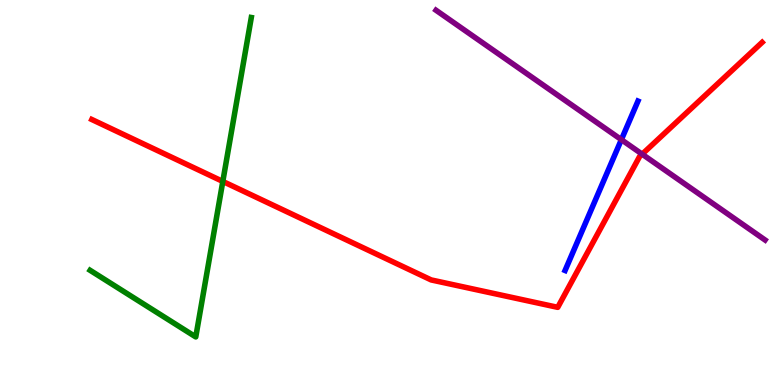[{'lines': ['blue', 'red'], 'intersections': []}, {'lines': ['green', 'red'], 'intersections': [{'x': 2.87, 'y': 5.29}]}, {'lines': ['purple', 'red'], 'intersections': [{'x': 8.29, 'y': 6.0}]}, {'lines': ['blue', 'green'], 'intersections': []}, {'lines': ['blue', 'purple'], 'intersections': [{'x': 8.02, 'y': 6.37}]}, {'lines': ['green', 'purple'], 'intersections': []}]